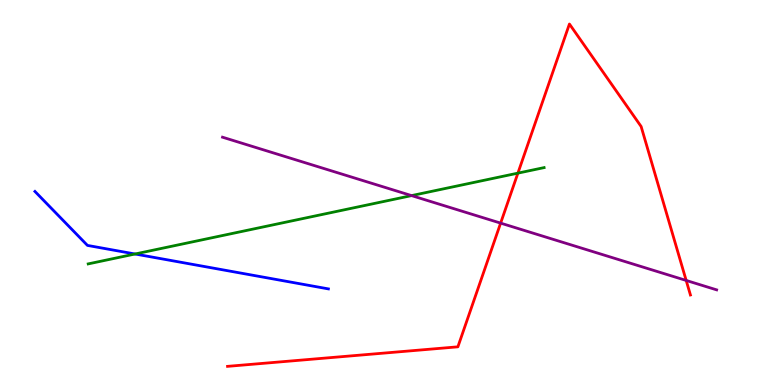[{'lines': ['blue', 'red'], 'intersections': []}, {'lines': ['green', 'red'], 'intersections': [{'x': 6.68, 'y': 5.5}]}, {'lines': ['purple', 'red'], 'intersections': [{'x': 6.46, 'y': 4.2}, {'x': 8.85, 'y': 2.72}]}, {'lines': ['blue', 'green'], 'intersections': [{'x': 1.74, 'y': 3.4}]}, {'lines': ['blue', 'purple'], 'intersections': []}, {'lines': ['green', 'purple'], 'intersections': [{'x': 5.31, 'y': 4.92}]}]